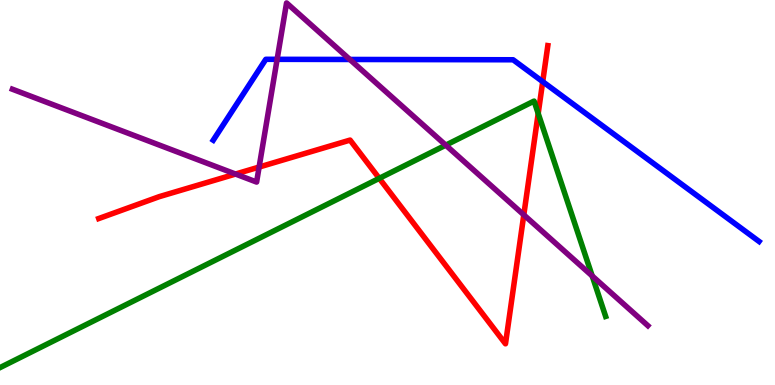[{'lines': ['blue', 'red'], 'intersections': [{'x': 7.0, 'y': 7.88}]}, {'lines': ['green', 'red'], 'intersections': [{'x': 4.89, 'y': 5.37}, {'x': 6.94, 'y': 7.05}]}, {'lines': ['purple', 'red'], 'intersections': [{'x': 3.04, 'y': 5.48}, {'x': 3.34, 'y': 5.66}, {'x': 6.76, 'y': 4.42}]}, {'lines': ['blue', 'green'], 'intersections': []}, {'lines': ['blue', 'purple'], 'intersections': [{'x': 3.58, 'y': 8.46}, {'x': 4.51, 'y': 8.46}]}, {'lines': ['green', 'purple'], 'intersections': [{'x': 5.75, 'y': 6.23}, {'x': 7.64, 'y': 2.83}]}]